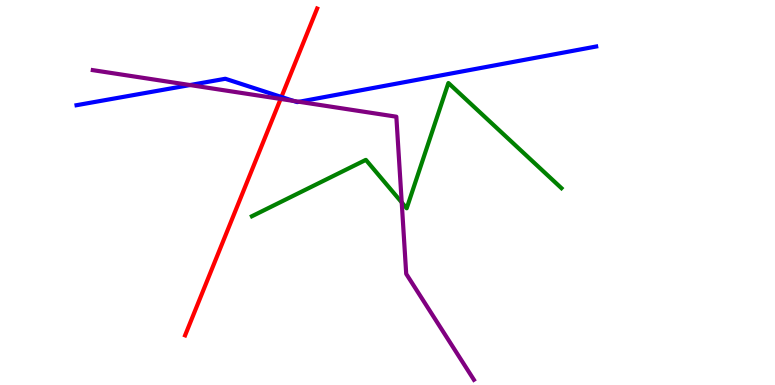[{'lines': ['blue', 'red'], 'intersections': [{'x': 3.63, 'y': 7.48}]}, {'lines': ['green', 'red'], 'intersections': []}, {'lines': ['purple', 'red'], 'intersections': [{'x': 3.62, 'y': 7.43}]}, {'lines': ['blue', 'green'], 'intersections': []}, {'lines': ['blue', 'purple'], 'intersections': [{'x': 2.45, 'y': 7.79}, {'x': 3.79, 'y': 7.38}, {'x': 3.86, 'y': 7.36}]}, {'lines': ['green', 'purple'], 'intersections': [{'x': 5.18, 'y': 4.74}]}]